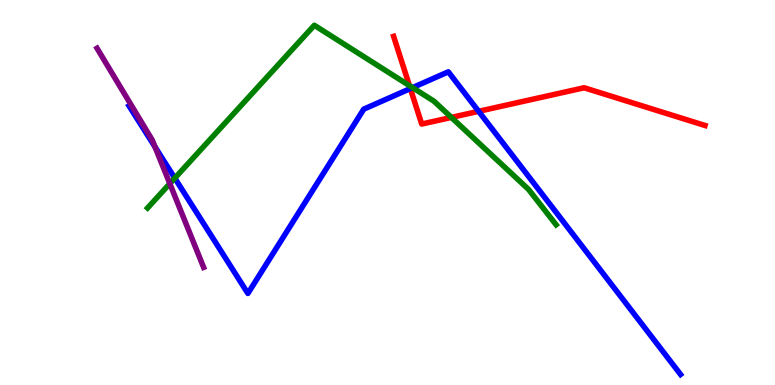[{'lines': ['blue', 'red'], 'intersections': [{'x': 5.29, 'y': 7.7}, {'x': 6.18, 'y': 7.11}]}, {'lines': ['green', 'red'], 'intersections': [{'x': 5.28, 'y': 7.78}, {'x': 5.82, 'y': 6.95}]}, {'lines': ['purple', 'red'], 'intersections': []}, {'lines': ['blue', 'green'], 'intersections': [{'x': 2.26, 'y': 5.37}, {'x': 5.32, 'y': 7.72}]}, {'lines': ['blue', 'purple'], 'intersections': [{'x': 2.0, 'y': 6.18}]}, {'lines': ['green', 'purple'], 'intersections': [{'x': 2.19, 'y': 5.23}]}]